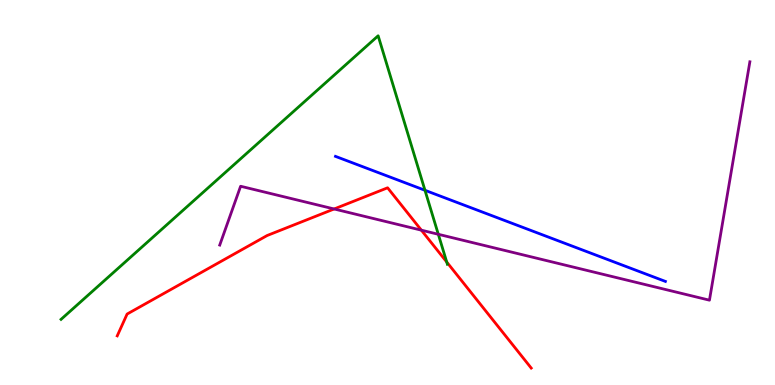[{'lines': ['blue', 'red'], 'intersections': []}, {'lines': ['green', 'red'], 'intersections': [{'x': 5.76, 'y': 3.2}]}, {'lines': ['purple', 'red'], 'intersections': [{'x': 4.31, 'y': 4.57}, {'x': 5.44, 'y': 4.02}]}, {'lines': ['blue', 'green'], 'intersections': [{'x': 5.48, 'y': 5.06}]}, {'lines': ['blue', 'purple'], 'intersections': []}, {'lines': ['green', 'purple'], 'intersections': [{'x': 5.66, 'y': 3.91}]}]